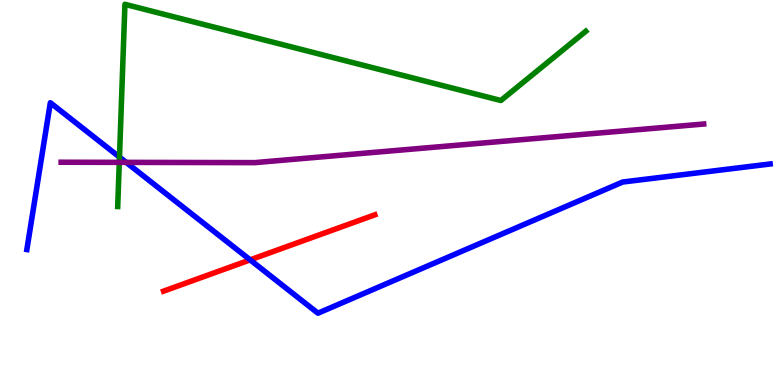[{'lines': ['blue', 'red'], 'intersections': [{'x': 3.23, 'y': 3.25}]}, {'lines': ['green', 'red'], 'intersections': []}, {'lines': ['purple', 'red'], 'intersections': []}, {'lines': ['blue', 'green'], 'intersections': [{'x': 1.54, 'y': 5.92}]}, {'lines': ['blue', 'purple'], 'intersections': [{'x': 1.63, 'y': 5.78}]}, {'lines': ['green', 'purple'], 'intersections': [{'x': 1.54, 'y': 5.78}]}]